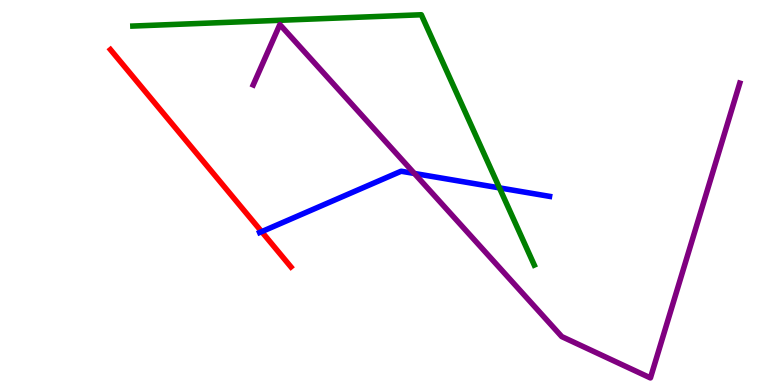[{'lines': ['blue', 'red'], 'intersections': [{'x': 3.38, 'y': 3.98}]}, {'lines': ['green', 'red'], 'intersections': []}, {'lines': ['purple', 'red'], 'intersections': []}, {'lines': ['blue', 'green'], 'intersections': [{'x': 6.44, 'y': 5.12}]}, {'lines': ['blue', 'purple'], 'intersections': [{'x': 5.35, 'y': 5.49}]}, {'lines': ['green', 'purple'], 'intersections': []}]